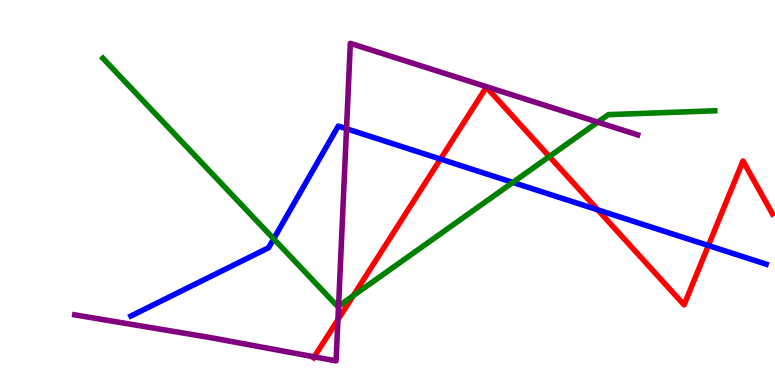[{'lines': ['blue', 'red'], 'intersections': [{'x': 5.68, 'y': 5.87}, {'x': 7.71, 'y': 4.55}, {'x': 9.14, 'y': 3.62}]}, {'lines': ['green', 'red'], 'intersections': [{'x': 4.56, 'y': 2.32}, {'x': 7.09, 'y': 5.93}]}, {'lines': ['purple', 'red'], 'intersections': [{'x': 4.05, 'y': 0.731}, {'x': 4.36, 'y': 1.7}]}, {'lines': ['blue', 'green'], 'intersections': [{'x': 3.53, 'y': 3.8}, {'x': 6.62, 'y': 5.26}]}, {'lines': ['blue', 'purple'], 'intersections': [{'x': 4.47, 'y': 6.66}]}, {'lines': ['green', 'purple'], 'intersections': [{'x': 4.37, 'y': 2.05}, {'x': 7.71, 'y': 6.83}]}]